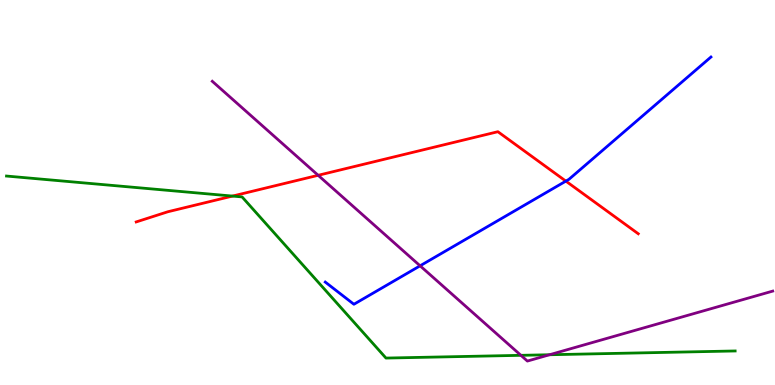[{'lines': ['blue', 'red'], 'intersections': [{'x': 7.3, 'y': 5.3}]}, {'lines': ['green', 'red'], 'intersections': [{'x': 3.0, 'y': 4.91}]}, {'lines': ['purple', 'red'], 'intersections': [{'x': 4.11, 'y': 5.45}]}, {'lines': ['blue', 'green'], 'intersections': []}, {'lines': ['blue', 'purple'], 'intersections': [{'x': 5.42, 'y': 3.1}]}, {'lines': ['green', 'purple'], 'intersections': [{'x': 6.72, 'y': 0.771}, {'x': 7.09, 'y': 0.786}]}]